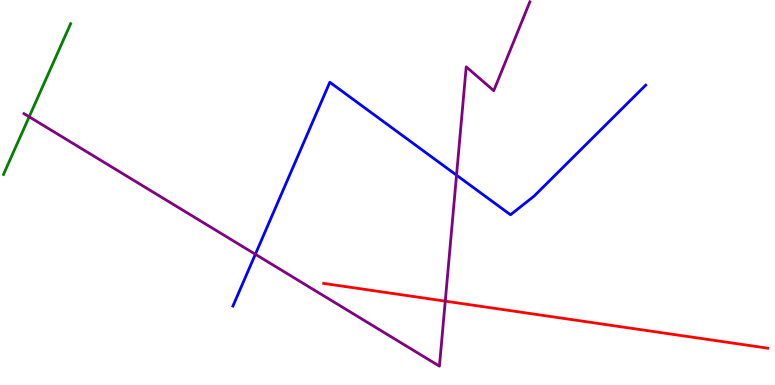[{'lines': ['blue', 'red'], 'intersections': []}, {'lines': ['green', 'red'], 'intersections': []}, {'lines': ['purple', 'red'], 'intersections': [{'x': 5.75, 'y': 2.18}]}, {'lines': ['blue', 'green'], 'intersections': []}, {'lines': ['blue', 'purple'], 'intersections': [{'x': 3.29, 'y': 3.4}, {'x': 5.89, 'y': 5.45}]}, {'lines': ['green', 'purple'], 'intersections': [{'x': 0.376, 'y': 6.97}]}]